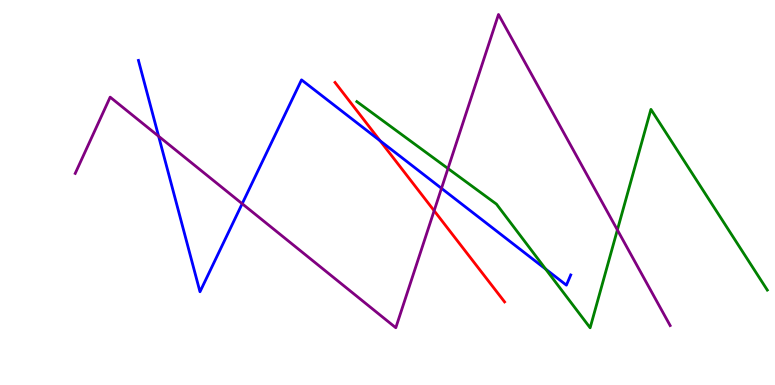[{'lines': ['blue', 'red'], 'intersections': [{'x': 4.9, 'y': 6.34}]}, {'lines': ['green', 'red'], 'intersections': []}, {'lines': ['purple', 'red'], 'intersections': [{'x': 5.6, 'y': 4.53}]}, {'lines': ['blue', 'green'], 'intersections': [{'x': 7.04, 'y': 3.01}]}, {'lines': ['blue', 'purple'], 'intersections': [{'x': 2.05, 'y': 6.46}, {'x': 3.12, 'y': 4.71}, {'x': 5.7, 'y': 5.11}]}, {'lines': ['green', 'purple'], 'intersections': [{'x': 5.78, 'y': 5.62}, {'x': 7.97, 'y': 4.03}]}]